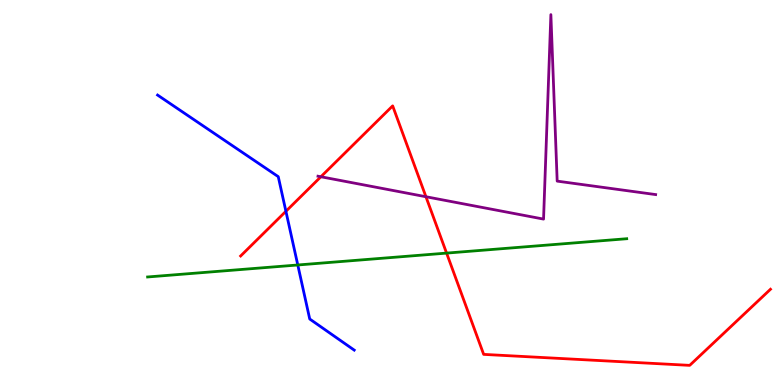[{'lines': ['blue', 'red'], 'intersections': [{'x': 3.69, 'y': 4.51}]}, {'lines': ['green', 'red'], 'intersections': [{'x': 5.76, 'y': 3.43}]}, {'lines': ['purple', 'red'], 'intersections': [{'x': 4.14, 'y': 5.41}, {'x': 5.5, 'y': 4.89}]}, {'lines': ['blue', 'green'], 'intersections': [{'x': 3.84, 'y': 3.12}]}, {'lines': ['blue', 'purple'], 'intersections': []}, {'lines': ['green', 'purple'], 'intersections': []}]